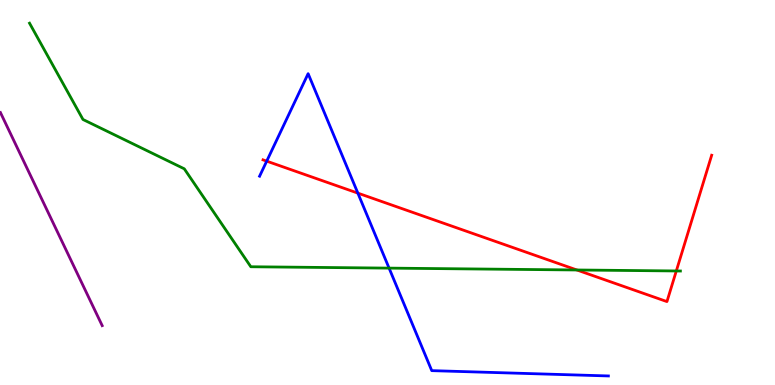[{'lines': ['blue', 'red'], 'intersections': [{'x': 3.44, 'y': 5.81}, {'x': 4.62, 'y': 4.98}]}, {'lines': ['green', 'red'], 'intersections': [{'x': 7.44, 'y': 2.99}, {'x': 8.73, 'y': 2.96}]}, {'lines': ['purple', 'red'], 'intersections': []}, {'lines': ['blue', 'green'], 'intersections': [{'x': 5.02, 'y': 3.04}]}, {'lines': ['blue', 'purple'], 'intersections': []}, {'lines': ['green', 'purple'], 'intersections': []}]